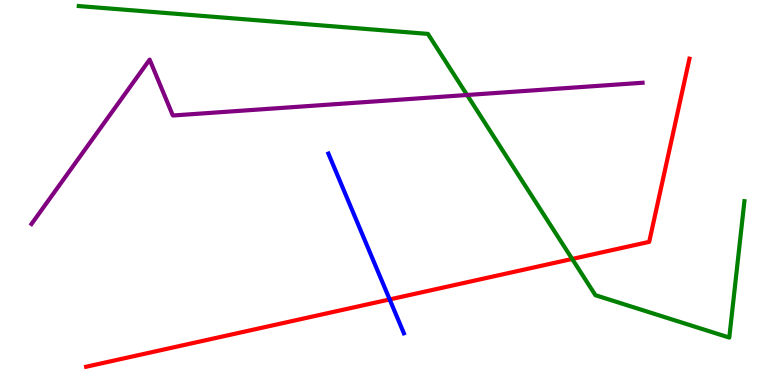[{'lines': ['blue', 'red'], 'intersections': [{'x': 5.03, 'y': 2.22}]}, {'lines': ['green', 'red'], 'intersections': [{'x': 7.38, 'y': 3.27}]}, {'lines': ['purple', 'red'], 'intersections': []}, {'lines': ['blue', 'green'], 'intersections': []}, {'lines': ['blue', 'purple'], 'intersections': []}, {'lines': ['green', 'purple'], 'intersections': [{'x': 6.03, 'y': 7.53}]}]